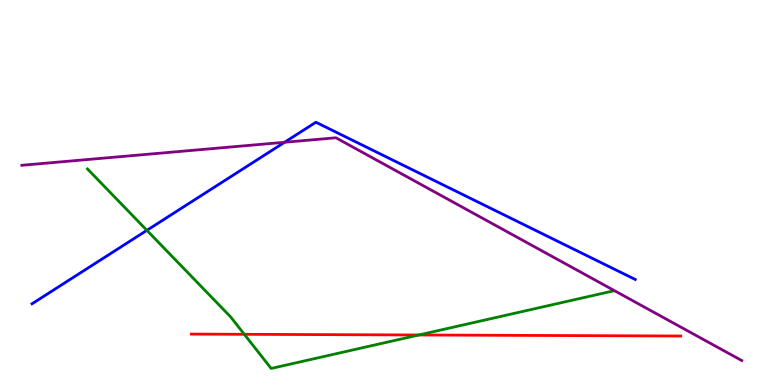[{'lines': ['blue', 'red'], 'intersections': []}, {'lines': ['green', 'red'], 'intersections': [{'x': 3.15, 'y': 1.32}, {'x': 5.4, 'y': 1.3}]}, {'lines': ['purple', 'red'], 'intersections': []}, {'lines': ['blue', 'green'], 'intersections': [{'x': 1.9, 'y': 4.02}]}, {'lines': ['blue', 'purple'], 'intersections': [{'x': 3.67, 'y': 6.3}]}, {'lines': ['green', 'purple'], 'intersections': []}]